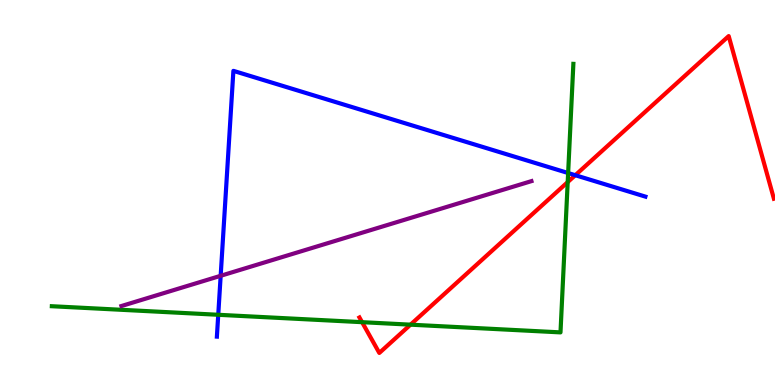[{'lines': ['blue', 'red'], 'intersections': [{'x': 7.42, 'y': 5.45}]}, {'lines': ['green', 'red'], 'intersections': [{'x': 4.67, 'y': 1.63}, {'x': 5.3, 'y': 1.57}, {'x': 7.33, 'y': 5.27}]}, {'lines': ['purple', 'red'], 'intersections': []}, {'lines': ['blue', 'green'], 'intersections': [{'x': 2.82, 'y': 1.82}, {'x': 7.33, 'y': 5.51}]}, {'lines': ['blue', 'purple'], 'intersections': [{'x': 2.85, 'y': 2.84}]}, {'lines': ['green', 'purple'], 'intersections': []}]